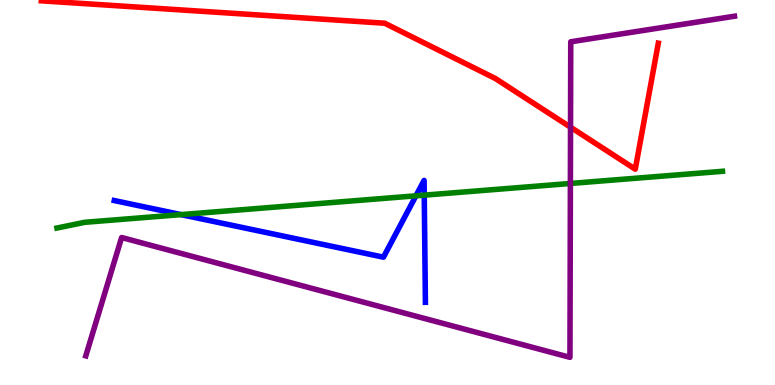[{'lines': ['blue', 'red'], 'intersections': []}, {'lines': ['green', 'red'], 'intersections': []}, {'lines': ['purple', 'red'], 'intersections': [{'x': 7.36, 'y': 6.7}]}, {'lines': ['blue', 'green'], 'intersections': [{'x': 2.34, 'y': 4.43}, {'x': 5.37, 'y': 4.91}, {'x': 5.47, 'y': 4.93}]}, {'lines': ['blue', 'purple'], 'intersections': []}, {'lines': ['green', 'purple'], 'intersections': [{'x': 7.36, 'y': 5.23}]}]